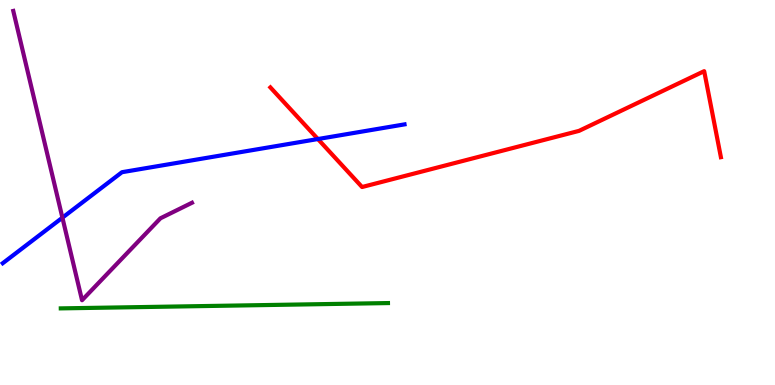[{'lines': ['blue', 'red'], 'intersections': [{'x': 4.1, 'y': 6.39}]}, {'lines': ['green', 'red'], 'intersections': []}, {'lines': ['purple', 'red'], 'intersections': []}, {'lines': ['blue', 'green'], 'intersections': []}, {'lines': ['blue', 'purple'], 'intersections': [{'x': 0.805, 'y': 4.35}]}, {'lines': ['green', 'purple'], 'intersections': []}]